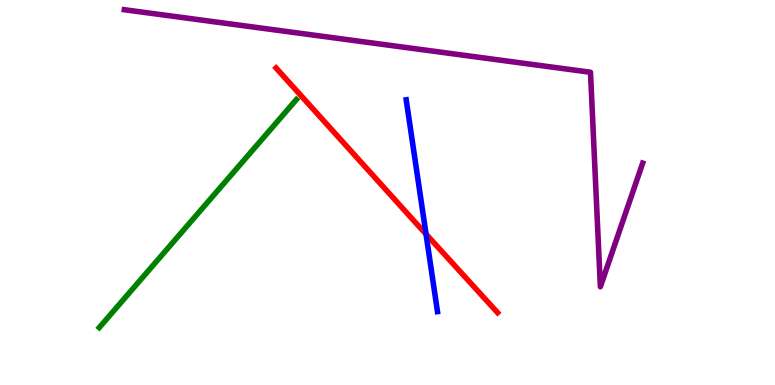[{'lines': ['blue', 'red'], 'intersections': [{'x': 5.5, 'y': 3.92}]}, {'lines': ['green', 'red'], 'intersections': []}, {'lines': ['purple', 'red'], 'intersections': []}, {'lines': ['blue', 'green'], 'intersections': []}, {'lines': ['blue', 'purple'], 'intersections': []}, {'lines': ['green', 'purple'], 'intersections': []}]